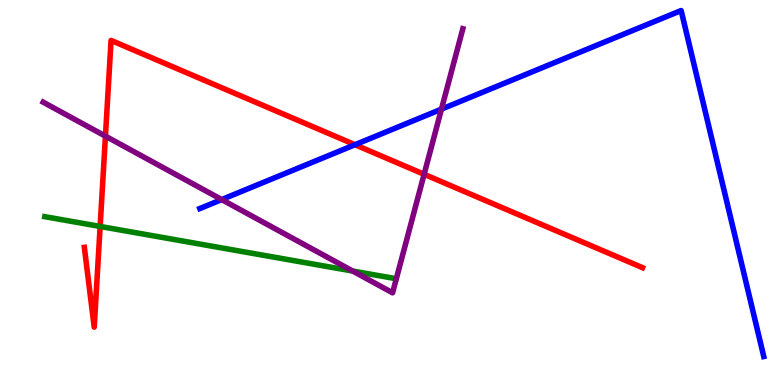[{'lines': ['blue', 'red'], 'intersections': [{'x': 4.58, 'y': 6.24}]}, {'lines': ['green', 'red'], 'intersections': [{'x': 1.29, 'y': 4.12}]}, {'lines': ['purple', 'red'], 'intersections': [{'x': 1.36, 'y': 6.46}, {'x': 5.47, 'y': 5.47}]}, {'lines': ['blue', 'green'], 'intersections': []}, {'lines': ['blue', 'purple'], 'intersections': [{'x': 2.86, 'y': 4.82}, {'x': 5.7, 'y': 7.16}]}, {'lines': ['green', 'purple'], 'intersections': [{'x': 4.55, 'y': 2.96}]}]